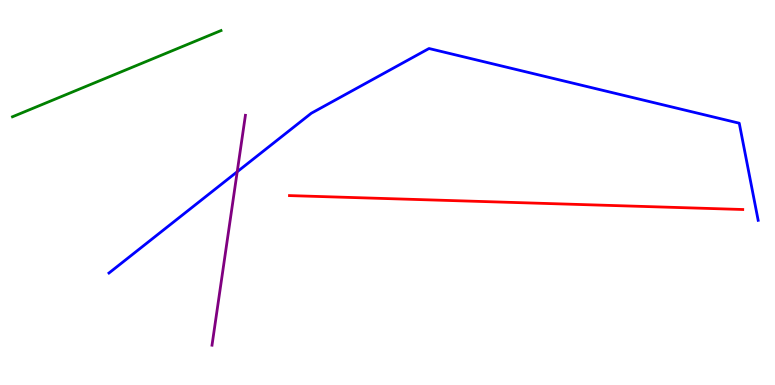[{'lines': ['blue', 'red'], 'intersections': []}, {'lines': ['green', 'red'], 'intersections': []}, {'lines': ['purple', 'red'], 'intersections': []}, {'lines': ['blue', 'green'], 'intersections': []}, {'lines': ['blue', 'purple'], 'intersections': [{'x': 3.06, 'y': 5.54}]}, {'lines': ['green', 'purple'], 'intersections': []}]